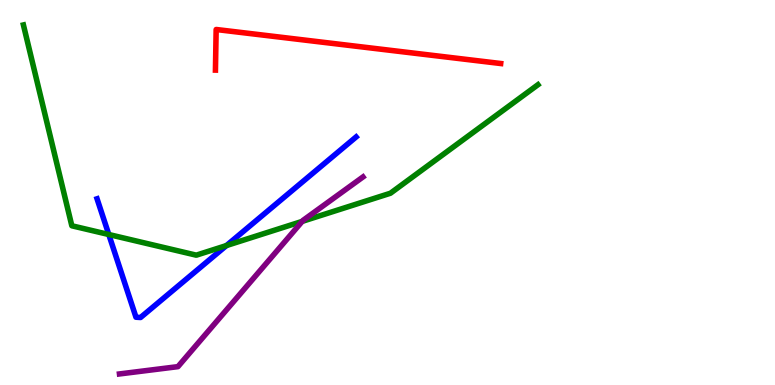[{'lines': ['blue', 'red'], 'intersections': []}, {'lines': ['green', 'red'], 'intersections': []}, {'lines': ['purple', 'red'], 'intersections': []}, {'lines': ['blue', 'green'], 'intersections': [{'x': 1.4, 'y': 3.91}, {'x': 2.92, 'y': 3.62}]}, {'lines': ['blue', 'purple'], 'intersections': []}, {'lines': ['green', 'purple'], 'intersections': [{'x': 3.9, 'y': 4.25}]}]